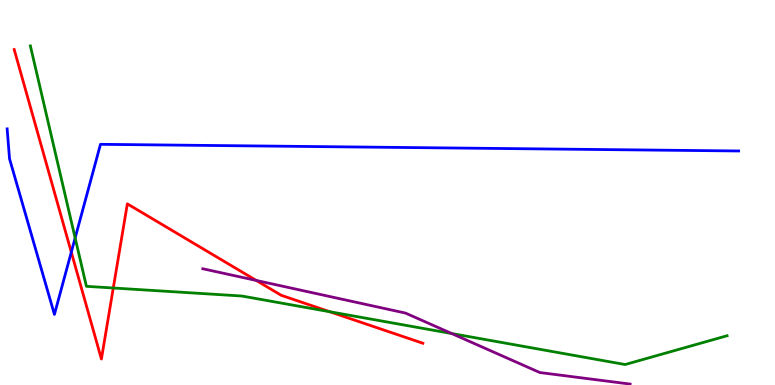[{'lines': ['blue', 'red'], 'intersections': [{'x': 0.92, 'y': 3.45}]}, {'lines': ['green', 'red'], 'intersections': [{'x': 1.46, 'y': 2.52}, {'x': 4.25, 'y': 1.9}]}, {'lines': ['purple', 'red'], 'intersections': [{'x': 3.31, 'y': 2.72}]}, {'lines': ['blue', 'green'], 'intersections': [{'x': 0.97, 'y': 3.82}]}, {'lines': ['blue', 'purple'], 'intersections': []}, {'lines': ['green', 'purple'], 'intersections': [{'x': 5.83, 'y': 1.34}]}]